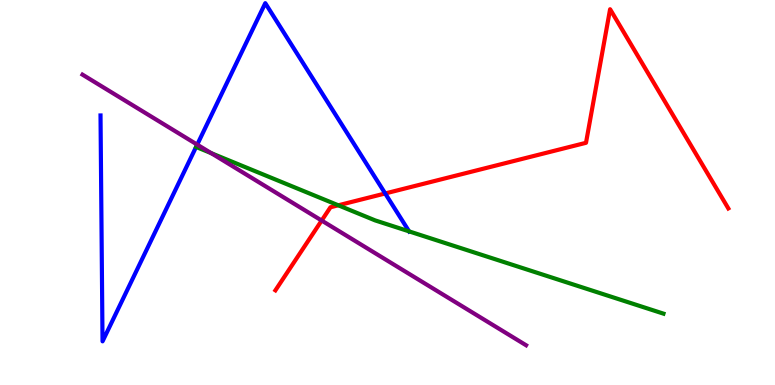[{'lines': ['blue', 'red'], 'intersections': [{'x': 4.97, 'y': 4.97}]}, {'lines': ['green', 'red'], 'intersections': [{'x': 4.37, 'y': 4.67}]}, {'lines': ['purple', 'red'], 'intersections': [{'x': 4.15, 'y': 4.27}]}, {'lines': ['blue', 'green'], 'intersections': [{'x': 5.28, 'y': 3.99}]}, {'lines': ['blue', 'purple'], 'intersections': [{'x': 2.54, 'y': 6.24}]}, {'lines': ['green', 'purple'], 'intersections': [{'x': 2.72, 'y': 6.02}]}]